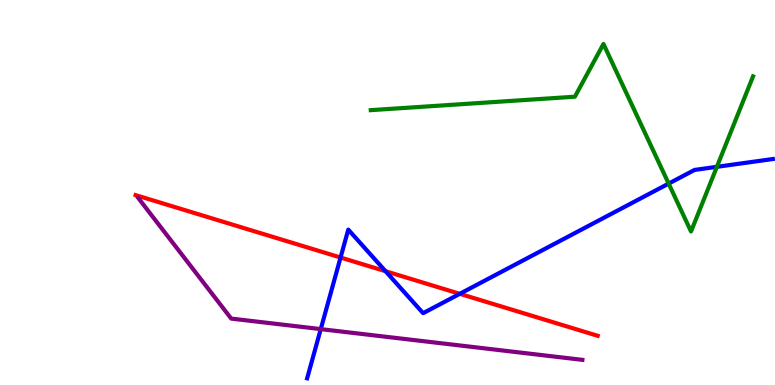[{'lines': ['blue', 'red'], 'intersections': [{'x': 4.39, 'y': 3.31}, {'x': 4.97, 'y': 2.96}, {'x': 5.93, 'y': 2.37}]}, {'lines': ['green', 'red'], 'intersections': []}, {'lines': ['purple', 'red'], 'intersections': []}, {'lines': ['blue', 'green'], 'intersections': [{'x': 8.63, 'y': 5.23}, {'x': 9.25, 'y': 5.67}]}, {'lines': ['blue', 'purple'], 'intersections': [{'x': 4.14, 'y': 1.45}]}, {'lines': ['green', 'purple'], 'intersections': []}]